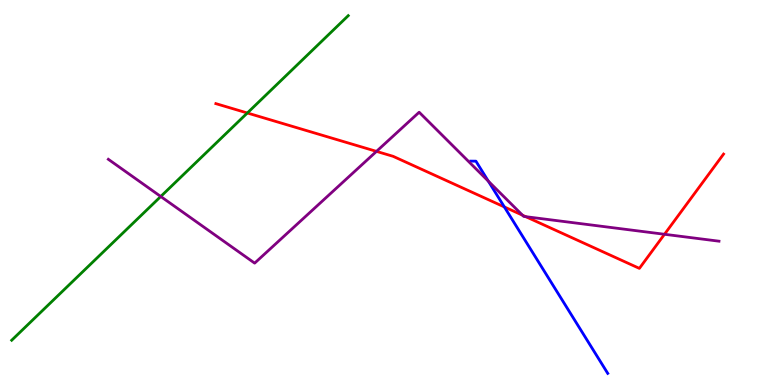[{'lines': ['blue', 'red'], 'intersections': [{'x': 6.51, 'y': 4.62}]}, {'lines': ['green', 'red'], 'intersections': [{'x': 3.19, 'y': 7.07}]}, {'lines': ['purple', 'red'], 'intersections': [{'x': 4.86, 'y': 6.07}, {'x': 6.74, 'y': 4.41}, {'x': 6.78, 'y': 4.37}, {'x': 8.57, 'y': 3.91}]}, {'lines': ['blue', 'green'], 'intersections': []}, {'lines': ['blue', 'purple'], 'intersections': [{'x': 6.3, 'y': 5.29}]}, {'lines': ['green', 'purple'], 'intersections': [{'x': 2.07, 'y': 4.9}]}]